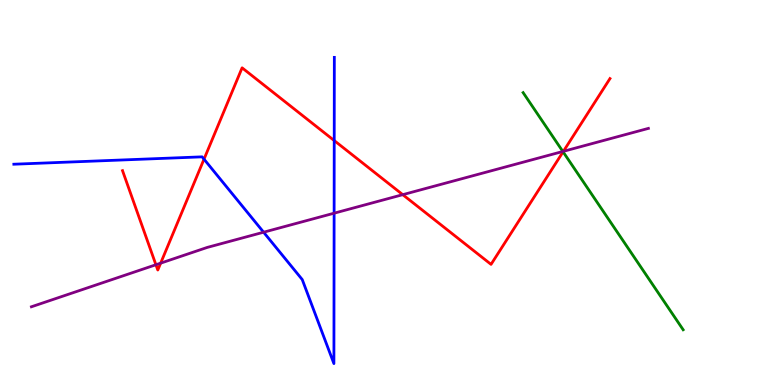[{'lines': ['blue', 'red'], 'intersections': [{'x': 2.63, 'y': 5.87}, {'x': 4.31, 'y': 6.35}]}, {'lines': ['green', 'red'], 'intersections': [{'x': 7.27, 'y': 6.06}]}, {'lines': ['purple', 'red'], 'intersections': [{'x': 2.01, 'y': 3.12}, {'x': 2.07, 'y': 3.16}, {'x': 5.2, 'y': 4.94}, {'x': 7.27, 'y': 6.07}]}, {'lines': ['blue', 'green'], 'intersections': []}, {'lines': ['blue', 'purple'], 'intersections': [{'x': 3.4, 'y': 3.97}, {'x': 4.31, 'y': 4.46}]}, {'lines': ['green', 'purple'], 'intersections': [{'x': 7.26, 'y': 6.07}]}]